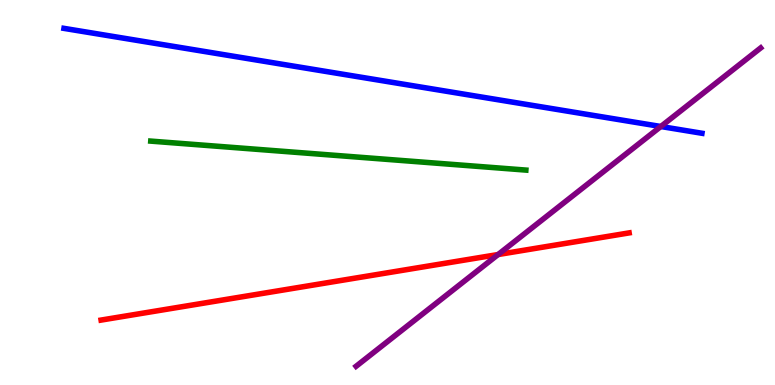[{'lines': ['blue', 'red'], 'intersections': []}, {'lines': ['green', 'red'], 'intersections': []}, {'lines': ['purple', 'red'], 'intersections': [{'x': 6.43, 'y': 3.39}]}, {'lines': ['blue', 'green'], 'intersections': []}, {'lines': ['blue', 'purple'], 'intersections': [{'x': 8.53, 'y': 6.71}]}, {'lines': ['green', 'purple'], 'intersections': []}]